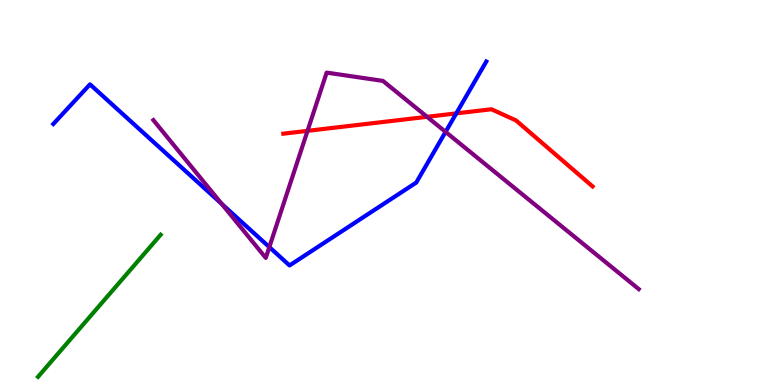[{'lines': ['blue', 'red'], 'intersections': [{'x': 5.89, 'y': 7.05}]}, {'lines': ['green', 'red'], 'intersections': []}, {'lines': ['purple', 'red'], 'intersections': [{'x': 3.97, 'y': 6.6}, {'x': 5.51, 'y': 6.97}]}, {'lines': ['blue', 'green'], 'intersections': []}, {'lines': ['blue', 'purple'], 'intersections': [{'x': 2.86, 'y': 4.7}, {'x': 3.48, 'y': 3.58}, {'x': 5.75, 'y': 6.57}]}, {'lines': ['green', 'purple'], 'intersections': []}]